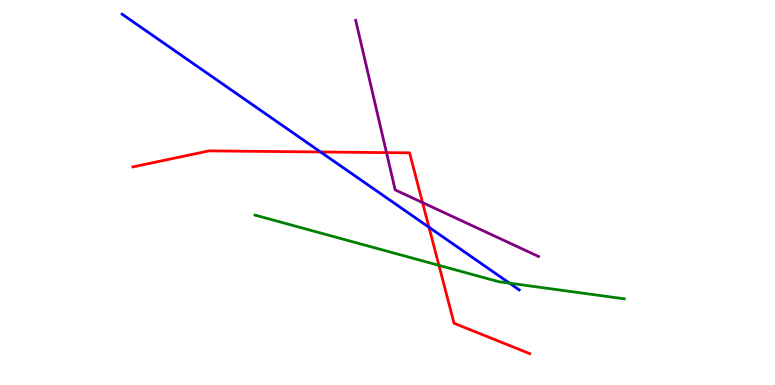[{'lines': ['blue', 'red'], 'intersections': [{'x': 4.14, 'y': 6.05}, {'x': 5.54, 'y': 4.1}]}, {'lines': ['green', 'red'], 'intersections': [{'x': 5.66, 'y': 3.11}]}, {'lines': ['purple', 'red'], 'intersections': [{'x': 4.99, 'y': 6.04}, {'x': 5.45, 'y': 4.74}]}, {'lines': ['blue', 'green'], 'intersections': [{'x': 6.57, 'y': 2.65}]}, {'lines': ['blue', 'purple'], 'intersections': []}, {'lines': ['green', 'purple'], 'intersections': []}]